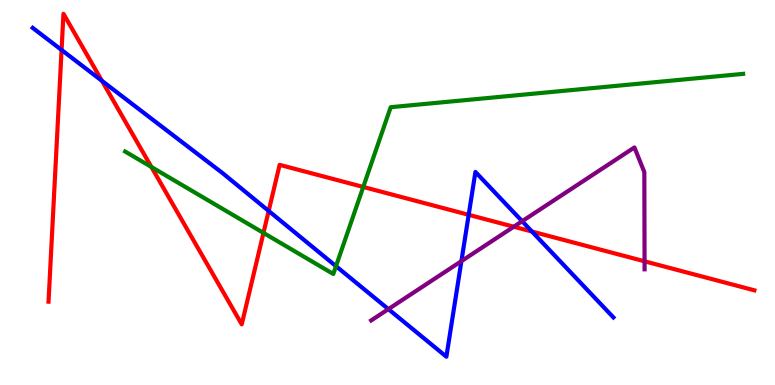[{'lines': ['blue', 'red'], 'intersections': [{'x': 0.795, 'y': 8.7}, {'x': 1.32, 'y': 7.9}, {'x': 3.47, 'y': 4.52}, {'x': 6.05, 'y': 4.42}, {'x': 6.86, 'y': 3.99}]}, {'lines': ['green', 'red'], 'intersections': [{'x': 1.95, 'y': 5.66}, {'x': 3.4, 'y': 3.95}, {'x': 4.69, 'y': 5.14}]}, {'lines': ['purple', 'red'], 'intersections': [{'x': 6.63, 'y': 4.11}, {'x': 8.32, 'y': 3.21}]}, {'lines': ['blue', 'green'], 'intersections': [{'x': 4.34, 'y': 3.09}]}, {'lines': ['blue', 'purple'], 'intersections': [{'x': 5.01, 'y': 1.97}, {'x': 5.95, 'y': 3.22}, {'x': 6.74, 'y': 4.25}]}, {'lines': ['green', 'purple'], 'intersections': []}]